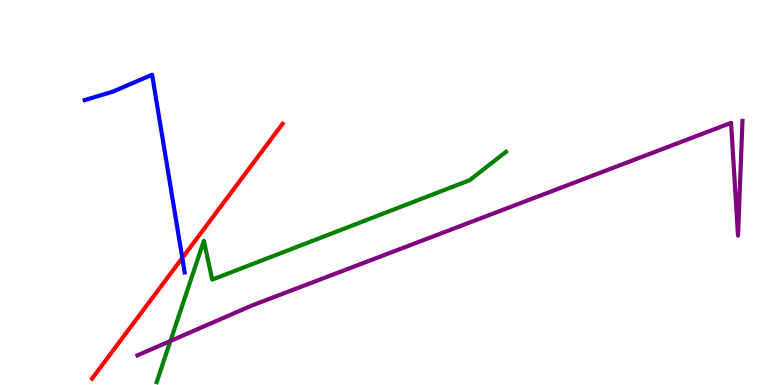[{'lines': ['blue', 'red'], 'intersections': [{'x': 2.35, 'y': 3.3}]}, {'lines': ['green', 'red'], 'intersections': []}, {'lines': ['purple', 'red'], 'intersections': []}, {'lines': ['blue', 'green'], 'intersections': []}, {'lines': ['blue', 'purple'], 'intersections': []}, {'lines': ['green', 'purple'], 'intersections': [{'x': 2.2, 'y': 1.14}]}]